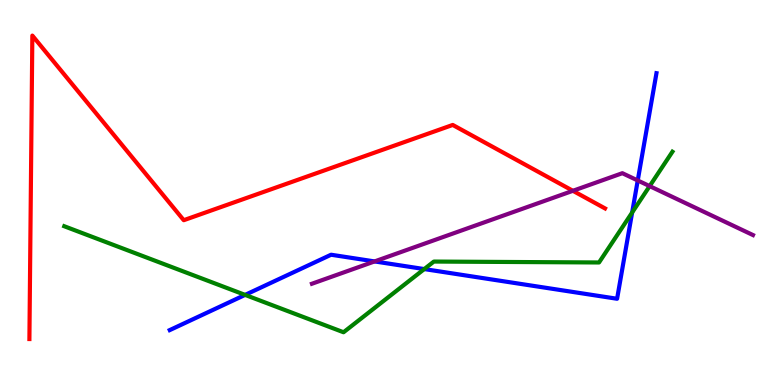[{'lines': ['blue', 'red'], 'intersections': []}, {'lines': ['green', 'red'], 'intersections': []}, {'lines': ['purple', 'red'], 'intersections': [{'x': 7.39, 'y': 5.04}]}, {'lines': ['blue', 'green'], 'intersections': [{'x': 3.16, 'y': 2.34}, {'x': 5.47, 'y': 3.01}, {'x': 8.16, 'y': 4.48}]}, {'lines': ['blue', 'purple'], 'intersections': [{'x': 4.83, 'y': 3.21}, {'x': 8.23, 'y': 5.31}]}, {'lines': ['green', 'purple'], 'intersections': [{'x': 8.38, 'y': 5.17}]}]